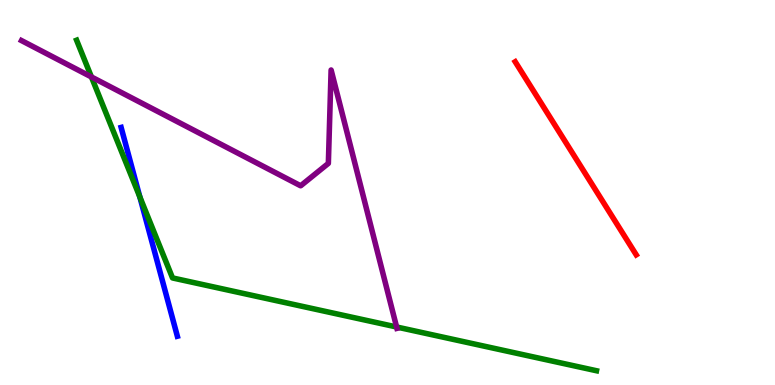[{'lines': ['blue', 'red'], 'intersections': []}, {'lines': ['green', 'red'], 'intersections': []}, {'lines': ['purple', 'red'], 'intersections': []}, {'lines': ['blue', 'green'], 'intersections': [{'x': 1.8, 'y': 4.88}]}, {'lines': ['blue', 'purple'], 'intersections': []}, {'lines': ['green', 'purple'], 'intersections': [{'x': 1.18, 'y': 8.0}, {'x': 5.12, 'y': 1.51}]}]